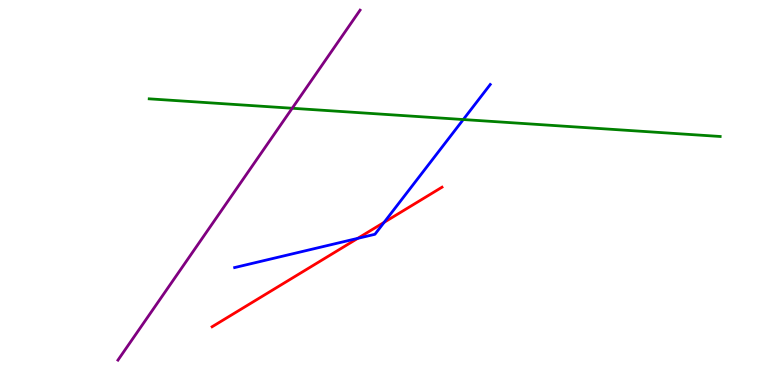[{'lines': ['blue', 'red'], 'intersections': [{'x': 4.62, 'y': 3.81}, {'x': 4.96, 'y': 4.23}]}, {'lines': ['green', 'red'], 'intersections': []}, {'lines': ['purple', 'red'], 'intersections': []}, {'lines': ['blue', 'green'], 'intersections': [{'x': 5.98, 'y': 6.9}]}, {'lines': ['blue', 'purple'], 'intersections': []}, {'lines': ['green', 'purple'], 'intersections': [{'x': 3.77, 'y': 7.19}]}]